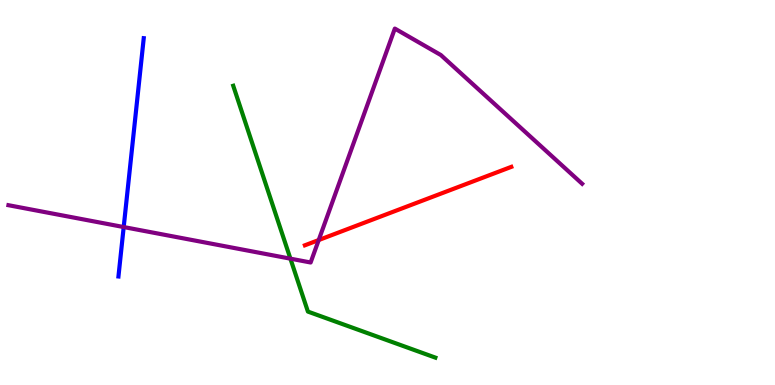[{'lines': ['blue', 'red'], 'intersections': []}, {'lines': ['green', 'red'], 'intersections': []}, {'lines': ['purple', 'red'], 'intersections': [{'x': 4.11, 'y': 3.77}]}, {'lines': ['blue', 'green'], 'intersections': []}, {'lines': ['blue', 'purple'], 'intersections': [{'x': 1.6, 'y': 4.1}]}, {'lines': ['green', 'purple'], 'intersections': [{'x': 3.75, 'y': 3.28}]}]